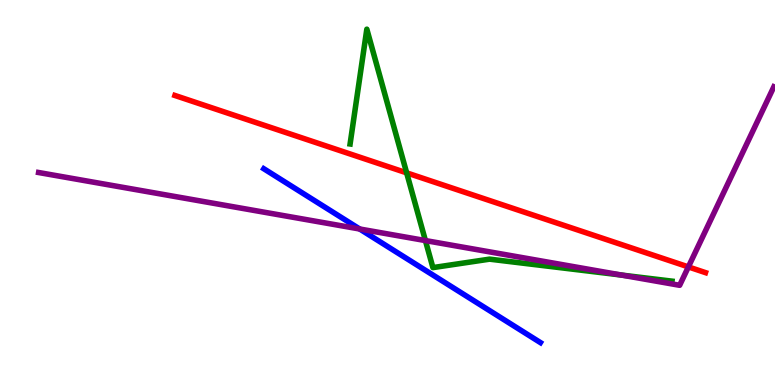[{'lines': ['blue', 'red'], 'intersections': []}, {'lines': ['green', 'red'], 'intersections': [{'x': 5.25, 'y': 5.51}]}, {'lines': ['purple', 'red'], 'intersections': [{'x': 8.88, 'y': 3.07}]}, {'lines': ['blue', 'green'], 'intersections': []}, {'lines': ['blue', 'purple'], 'intersections': [{'x': 4.64, 'y': 4.05}]}, {'lines': ['green', 'purple'], 'intersections': [{'x': 5.49, 'y': 3.75}, {'x': 8.02, 'y': 2.86}]}]